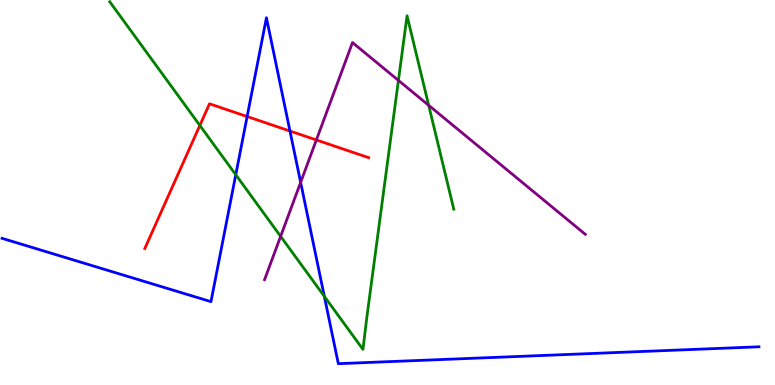[{'lines': ['blue', 'red'], 'intersections': [{'x': 3.19, 'y': 6.97}, {'x': 3.74, 'y': 6.6}]}, {'lines': ['green', 'red'], 'intersections': [{'x': 2.58, 'y': 6.74}]}, {'lines': ['purple', 'red'], 'intersections': [{'x': 4.08, 'y': 6.36}]}, {'lines': ['blue', 'green'], 'intersections': [{'x': 3.04, 'y': 5.46}, {'x': 4.18, 'y': 2.3}]}, {'lines': ['blue', 'purple'], 'intersections': [{'x': 3.88, 'y': 5.26}]}, {'lines': ['green', 'purple'], 'intersections': [{'x': 3.62, 'y': 3.86}, {'x': 5.14, 'y': 7.91}, {'x': 5.53, 'y': 7.26}]}]